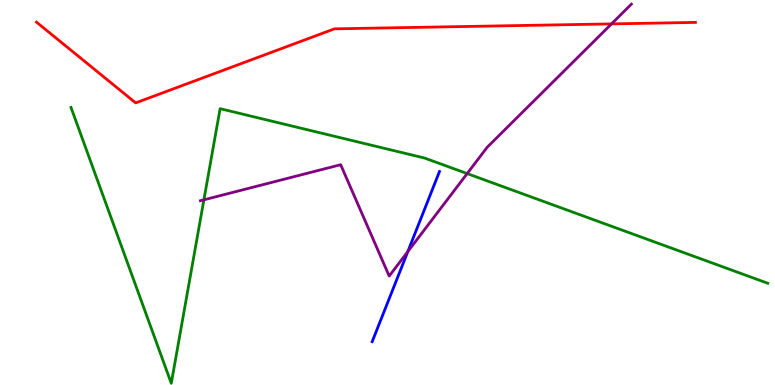[{'lines': ['blue', 'red'], 'intersections': []}, {'lines': ['green', 'red'], 'intersections': []}, {'lines': ['purple', 'red'], 'intersections': [{'x': 7.89, 'y': 9.38}]}, {'lines': ['blue', 'green'], 'intersections': []}, {'lines': ['blue', 'purple'], 'intersections': [{'x': 5.26, 'y': 3.46}]}, {'lines': ['green', 'purple'], 'intersections': [{'x': 2.63, 'y': 4.81}, {'x': 6.03, 'y': 5.49}]}]